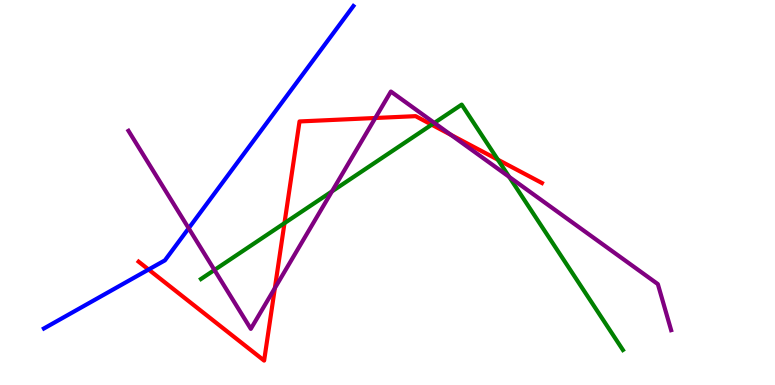[{'lines': ['blue', 'red'], 'intersections': [{'x': 1.92, 'y': 3.0}]}, {'lines': ['green', 'red'], 'intersections': [{'x': 3.67, 'y': 4.2}, {'x': 5.57, 'y': 6.76}, {'x': 6.42, 'y': 5.85}]}, {'lines': ['purple', 'red'], 'intersections': [{'x': 3.55, 'y': 2.52}, {'x': 4.84, 'y': 6.94}, {'x': 5.82, 'y': 6.5}]}, {'lines': ['blue', 'green'], 'intersections': []}, {'lines': ['blue', 'purple'], 'intersections': [{'x': 2.43, 'y': 4.07}]}, {'lines': ['green', 'purple'], 'intersections': [{'x': 2.77, 'y': 2.99}, {'x': 4.28, 'y': 5.03}, {'x': 5.6, 'y': 6.81}, {'x': 6.57, 'y': 5.41}]}]